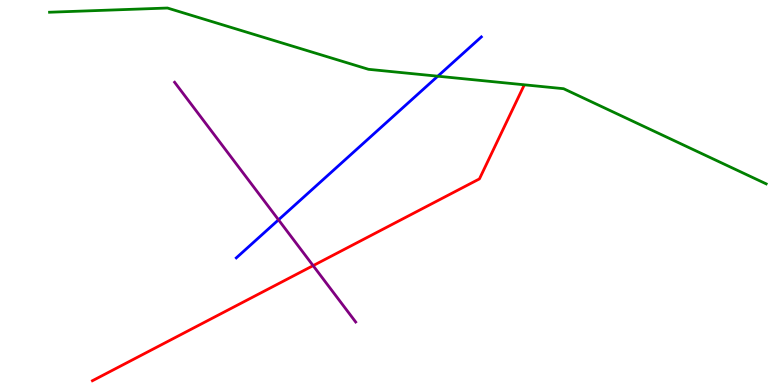[{'lines': ['blue', 'red'], 'intersections': []}, {'lines': ['green', 'red'], 'intersections': []}, {'lines': ['purple', 'red'], 'intersections': [{'x': 4.04, 'y': 3.1}]}, {'lines': ['blue', 'green'], 'intersections': [{'x': 5.65, 'y': 8.02}]}, {'lines': ['blue', 'purple'], 'intersections': [{'x': 3.59, 'y': 4.29}]}, {'lines': ['green', 'purple'], 'intersections': []}]